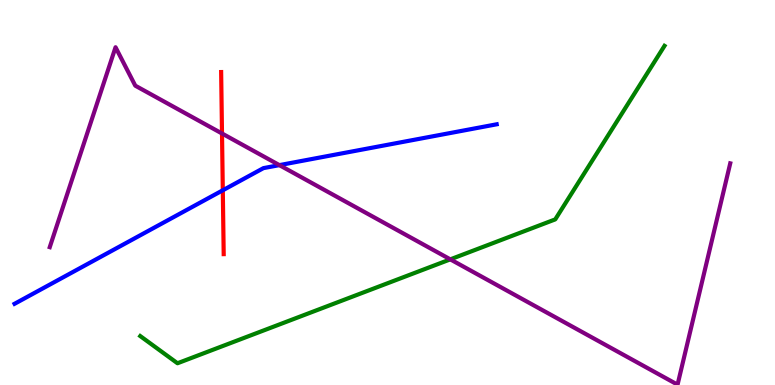[{'lines': ['blue', 'red'], 'intersections': [{'x': 2.87, 'y': 5.06}]}, {'lines': ['green', 'red'], 'intersections': []}, {'lines': ['purple', 'red'], 'intersections': [{'x': 2.86, 'y': 6.53}]}, {'lines': ['blue', 'green'], 'intersections': []}, {'lines': ['blue', 'purple'], 'intersections': [{'x': 3.61, 'y': 5.71}]}, {'lines': ['green', 'purple'], 'intersections': [{'x': 5.81, 'y': 3.26}]}]